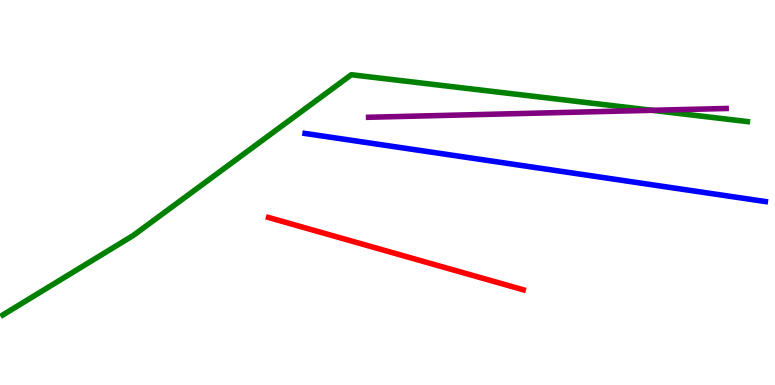[{'lines': ['blue', 'red'], 'intersections': []}, {'lines': ['green', 'red'], 'intersections': []}, {'lines': ['purple', 'red'], 'intersections': []}, {'lines': ['blue', 'green'], 'intersections': []}, {'lines': ['blue', 'purple'], 'intersections': []}, {'lines': ['green', 'purple'], 'intersections': [{'x': 8.41, 'y': 7.13}]}]